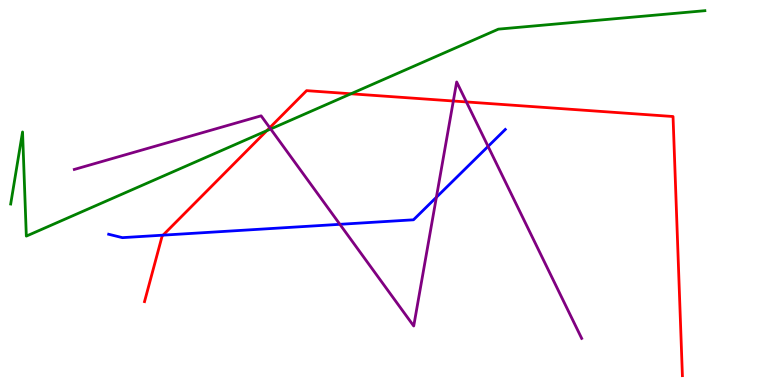[{'lines': ['blue', 'red'], 'intersections': [{'x': 2.1, 'y': 3.89}]}, {'lines': ['green', 'red'], 'intersections': [{'x': 3.44, 'y': 6.61}, {'x': 4.53, 'y': 7.56}]}, {'lines': ['purple', 'red'], 'intersections': [{'x': 3.48, 'y': 6.68}, {'x': 5.85, 'y': 7.38}, {'x': 6.02, 'y': 7.35}]}, {'lines': ['blue', 'green'], 'intersections': []}, {'lines': ['blue', 'purple'], 'intersections': [{'x': 4.39, 'y': 4.17}, {'x': 5.63, 'y': 4.88}, {'x': 6.3, 'y': 6.2}]}, {'lines': ['green', 'purple'], 'intersections': [{'x': 3.49, 'y': 6.65}]}]